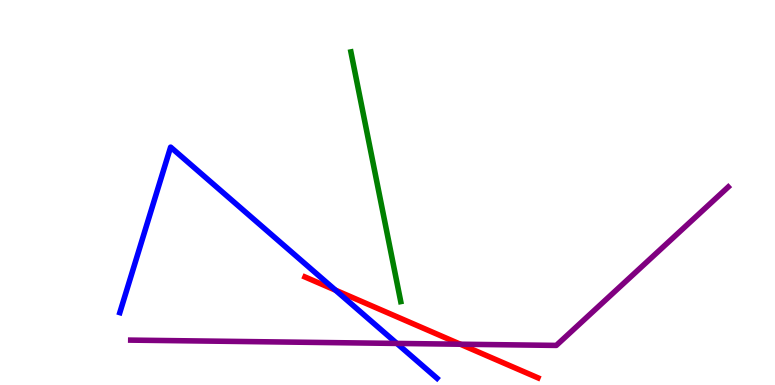[{'lines': ['blue', 'red'], 'intersections': [{'x': 4.33, 'y': 2.46}]}, {'lines': ['green', 'red'], 'intersections': []}, {'lines': ['purple', 'red'], 'intersections': [{'x': 5.94, 'y': 1.06}]}, {'lines': ['blue', 'green'], 'intersections': []}, {'lines': ['blue', 'purple'], 'intersections': [{'x': 5.12, 'y': 1.08}]}, {'lines': ['green', 'purple'], 'intersections': []}]